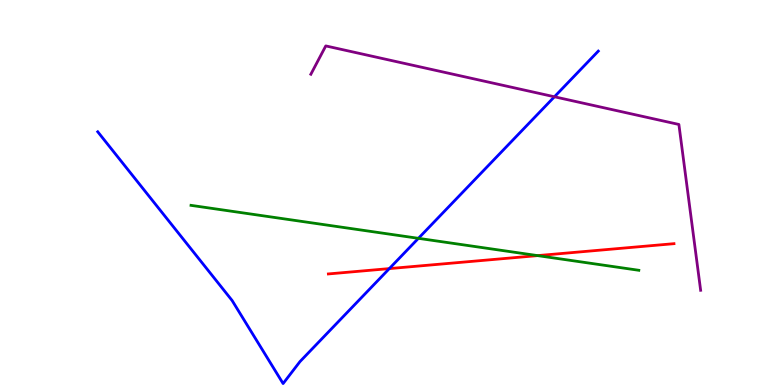[{'lines': ['blue', 'red'], 'intersections': [{'x': 5.02, 'y': 3.02}]}, {'lines': ['green', 'red'], 'intersections': [{'x': 6.94, 'y': 3.36}]}, {'lines': ['purple', 'red'], 'intersections': []}, {'lines': ['blue', 'green'], 'intersections': [{'x': 5.4, 'y': 3.81}]}, {'lines': ['blue', 'purple'], 'intersections': [{'x': 7.15, 'y': 7.49}]}, {'lines': ['green', 'purple'], 'intersections': []}]